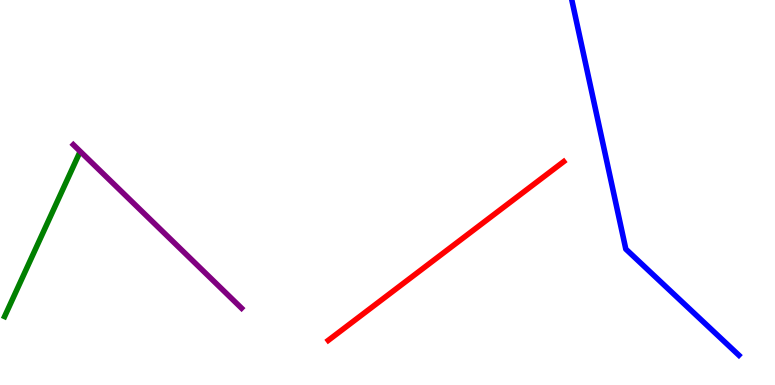[{'lines': ['blue', 'red'], 'intersections': []}, {'lines': ['green', 'red'], 'intersections': []}, {'lines': ['purple', 'red'], 'intersections': []}, {'lines': ['blue', 'green'], 'intersections': []}, {'lines': ['blue', 'purple'], 'intersections': []}, {'lines': ['green', 'purple'], 'intersections': []}]